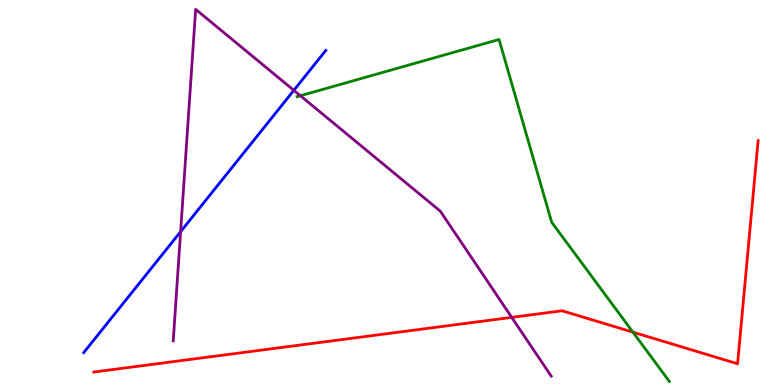[{'lines': ['blue', 'red'], 'intersections': []}, {'lines': ['green', 'red'], 'intersections': [{'x': 8.17, 'y': 1.37}]}, {'lines': ['purple', 'red'], 'intersections': [{'x': 6.6, 'y': 1.76}]}, {'lines': ['blue', 'green'], 'intersections': []}, {'lines': ['blue', 'purple'], 'intersections': [{'x': 2.33, 'y': 3.98}, {'x': 3.79, 'y': 7.65}]}, {'lines': ['green', 'purple'], 'intersections': [{'x': 3.88, 'y': 7.51}]}]